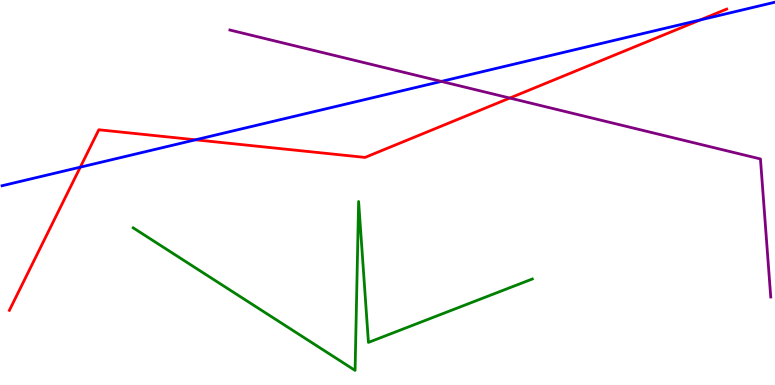[{'lines': ['blue', 'red'], 'intersections': [{'x': 1.04, 'y': 5.66}, {'x': 2.52, 'y': 6.37}, {'x': 9.04, 'y': 9.48}]}, {'lines': ['green', 'red'], 'intersections': []}, {'lines': ['purple', 'red'], 'intersections': [{'x': 6.58, 'y': 7.45}]}, {'lines': ['blue', 'green'], 'intersections': []}, {'lines': ['blue', 'purple'], 'intersections': [{'x': 5.69, 'y': 7.89}]}, {'lines': ['green', 'purple'], 'intersections': []}]